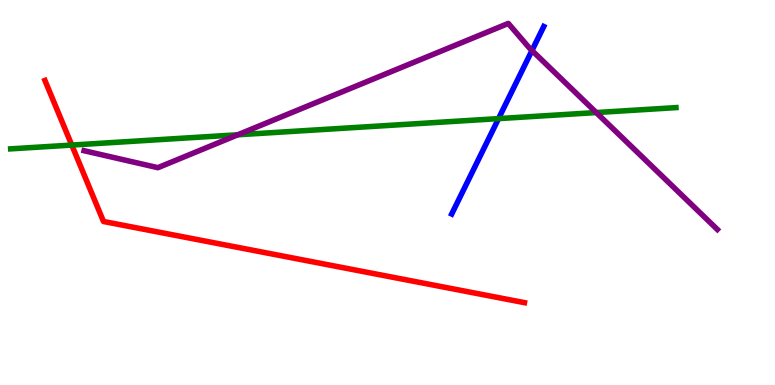[{'lines': ['blue', 'red'], 'intersections': []}, {'lines': ['green', 'red'], 'intersections': [{'x': 0.926, 'y': 6.23}]}, {'lines': ['purple', 'red'], 'intersections': []}, {'lines': ['blue', 'green'], 'intersections': [{'x': 6.43, 'y': 6.92}]}, {'lines': ['blue', 'purple'], 'intersections': [{'x': 6.86, 'y': 8.69}]}, {'lines': ['green', 'purple'], 'intersections': [{'x': 3.07, 'y': 6.5}, {'x': 7.69, 'y': 7.08}]}]